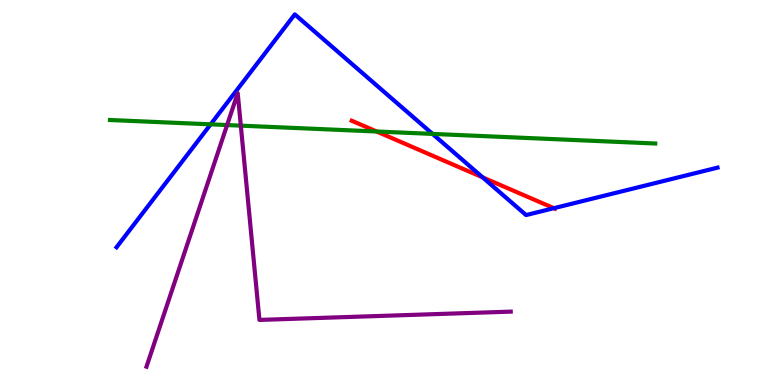[{'lines': ['blue', 'red'], 'intersections': [{'x': 6.23, 'y': 5.39}, {'x': 7.15, 'y': 4.59}]}, {'lines': ['green', 'red'], 'intersections': [{'x': 4.86, 'y': 6.58}]}, {'lines': ['purple', 'red'], 'intersections': []}, {'lines': ['blue', 'green'], 'intersections': [{'x': 2.72, 'y': 6.77}, {'x': 5.58, 'y': 6.52}]}, {'lines': ['blue', 'purple'], 'intersections': []}, {'lines': ['green', 'purple'], 'intersections': [{'x': 2.93, 'y': 6.75}, {'x': 3.11, 'y': 6.74}]}]